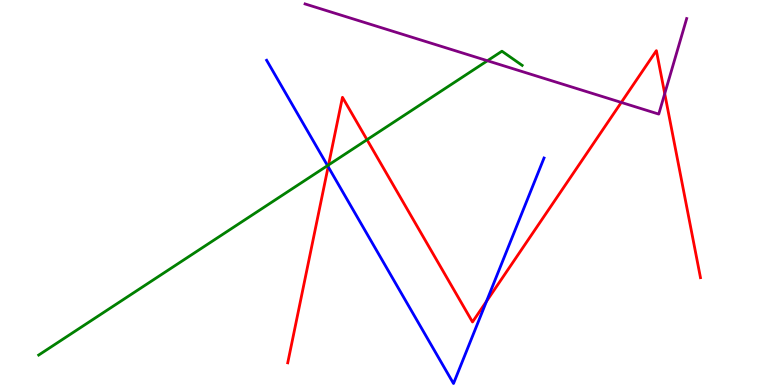[{'lines': ['blue', 'red'], 'intersections': [{'x': 4.23, 'y': 5.67}, {'x': 6.28, 'y': 2.17}]}, {'lines': ['green', 'red'], 'intersections': [{'x': 4.24, 'y': 5.72}, {'x': 4.74, 'y': 6.37}]}, {'lines': ['purple', 'red'], 'intersections': [{'x': 8.02, 'y': 7.34}, {'x': 8.58, 'y': 7.57}]}, {'lines': ['blue', 'green'], 'intersections': [{'x': 4.23, 'y': 5.7}]}, {'lines': ['blue', 'purple'], 'intersections': []}, {'lines': ['green', 'purple'], 'intersections': [{'x': 6.29, 'y': 8.42}]}]